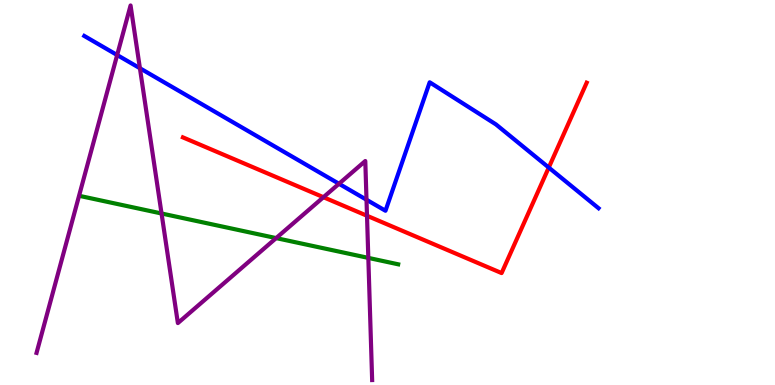[{'lines': ['blue', 'red'], 'intersections': [{'x': 7.08, 'y': 5.65}]}, {'lines': ['green', 'red'], 'intersections': []}, {'lines': ['purple', 'red'], 'intersections': [{'x': 4.17, 'y': 4.88}, {'x': 4.74, 'y': 4.4}]}, {'lines': ['blue', 'green'], 'intersections': []}, {'lines': ['blue', 'purple'], 'intersections': [{'x': 1.51, 'y': 8.57}, {'x': 1.81, 'y': 8.23}, {'x': 4.37, 'y': 5.23}, {'x': 4.73, 'y': 4.81}]}, {'lines': ['green', 'purple'], 'intersections': [{'x': 2.08, 'y': 4.45}, {'x': 3.56, 'y': 3.82}, {'x': 4.75, 'y': 3.3}]}]